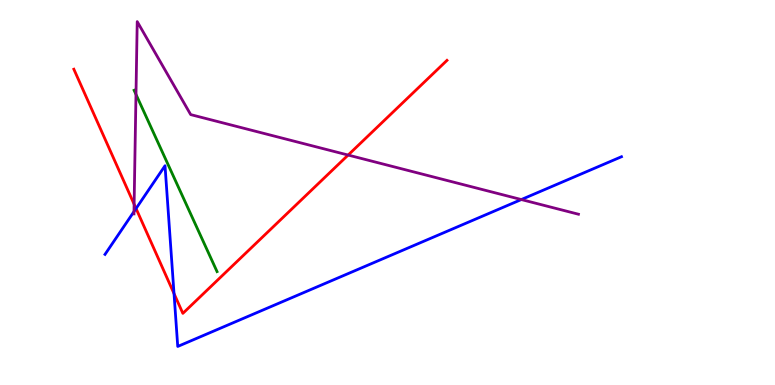[{'lines': ['blue', 'red'], 'intersections': [{'x': 1.76, 'y': 4.58}, {'x': 2.25, 'y': 2.37}]}, {'lines': ['green', 'red'], 'intersections': []}, {'lines': ['purple', 'red'], 'intersections': [{'x': 1.73, 'y': 4.7}, {'x': 4.49, 'y': 5.97}]}, {'lines': ['blue', 'green'], 'intersections': []}, {'lines': ['blue', 'purple'], 'intersections': [{'x': 1.73, 'y': 4.5}, {'x': 6.73, 'y': 4.82}]}, {'lines': ['green', 'purple'], 'intersections': [{'x': 1.75, 'y': 7.55}]}]